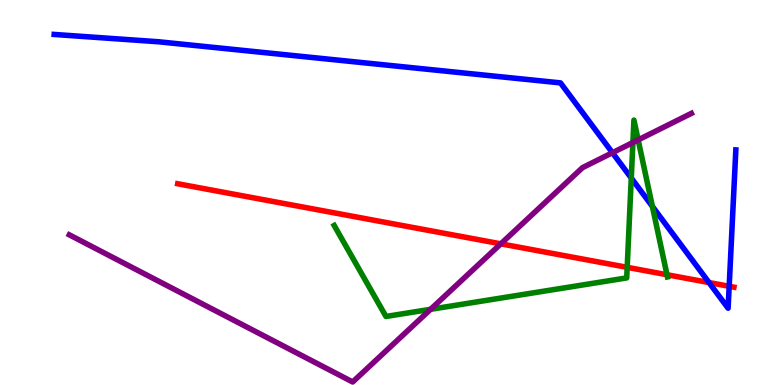[{'lines': ['blue', 'red'], 'intersections': [{'x': 9.15, 'y': 2.66}, {'x': 9.41, 'y': 2.56}]}, {'lines': ['green', 'red'], 'intersections': [{'x': 8.09, 'y': 3.06}, {'x': 8.61, 'y': 2.86}]}, {'lines': ['purple', 'red'], 'intersections': [{'x': 6.46, 'y': 3.67}]}, {'lines': ['blue', 'green'], 'intersections': [{'x': 8.15, 'y': 5.38}, {'x': 8.42, 'y': 4.64}]}, {'lines': ['blue', 'purple'], 'intersections': [{'x': 7.9, 'y': 6.03}]}, {'lines': ['green', 'purple'], 'intersections': [{'x': 5.56, 'y': 1.97}, {'x': 8.17, 'y': 6.3}, {'x': 8.23, 'y': 6.37}]}]